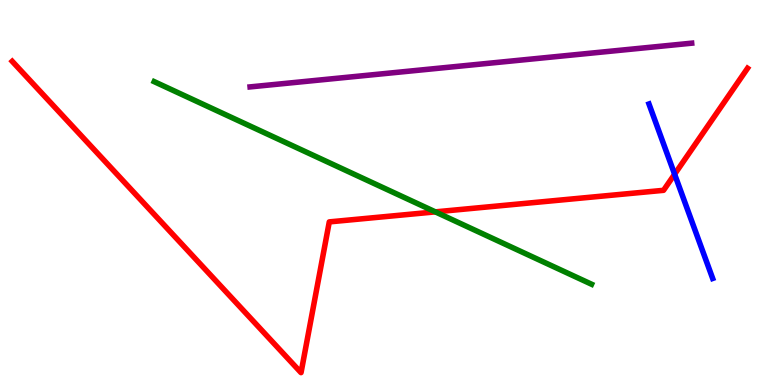[{'lines': ['blue', 'red'], 'intersections': [{'x': 8.7, 'y': 5.47}]}, {'lines': ['green', 'red'], 'intersections': [{'x': 5.62, 'y': 4.5}]}, {'lines': ['purple', 'red'], 'intersections': []}, {'lines': ['blue', 'green'], 'intersections': []}, {'lines': ['blue', 'purple'], 'intersections': []}, {'lines': ['green', 'purple'], 'intersections': []}]